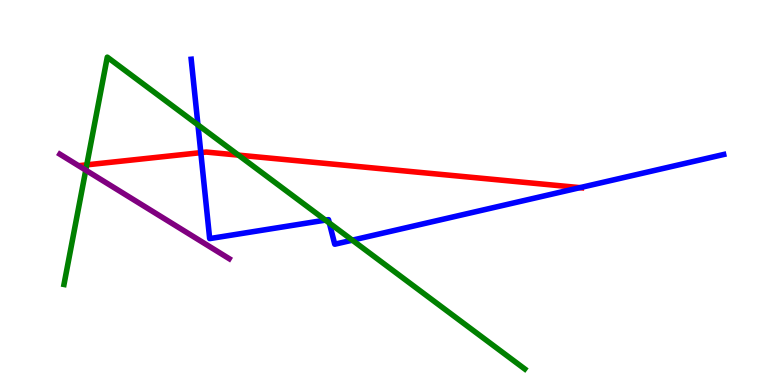[{'lines': ['blue', 'red'], 'intersections': [{'x': 2.59, 'y': 6.04}, {'x': 7.48, 'y': 5.13}]}, {'lines': ['green', 'red'], 'intersections': [{'x': 1.12, 'y': 5.72}, {'x': 3.08, 'y': 5.97}]}, {'lines': ['purple', 'red'], 'intersections': []}, {'lines': ['blue', 'green'], 'intersections': [{'x': 2.55, 'y': 6.76}, {'x': 4.2, 'y': 4.28}, {'x': 4.25, 'y': 4.21}, {'x': 4.55, 'y': 3.76}]}, {'lines': ['blue', 'purple'], 'intersections': []}, {'lines': ['green', 'purple'], 'intersections': [{'x': 1.11, 'y': 5.58}]}]